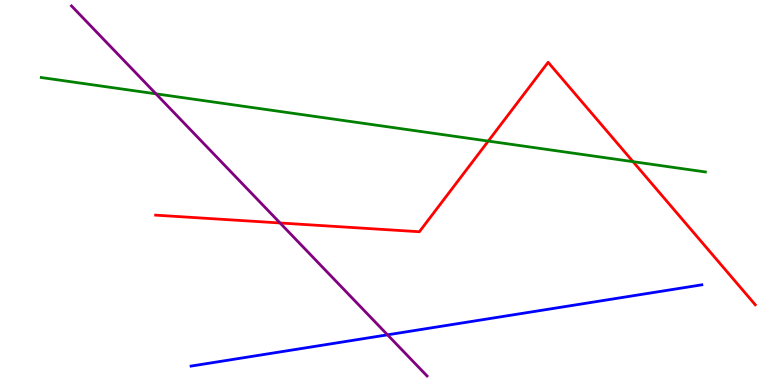[{'lines': ['blue', 'red'], 'intersections': []}, {'lines': ['green', 'red'], 'intersections': [{'x': 6.3, 'y': 6.34}, {'x': 8.17, 'y': 5.8}]}, {'lines': ['purple', 'red'], 'intersections': [{'x': 3.61, 'y': 4.21}]}, {'lines': ['blue', 'green'], 'intersections': []}, {'lines': ['blue', 'purple'], 'intersections': [{'x': 5.0, 'y': 1.3}]}, {'lines': ['green', 'purple'], 'intersections': [{'x': 2.01, 'y': 7.56}]}]